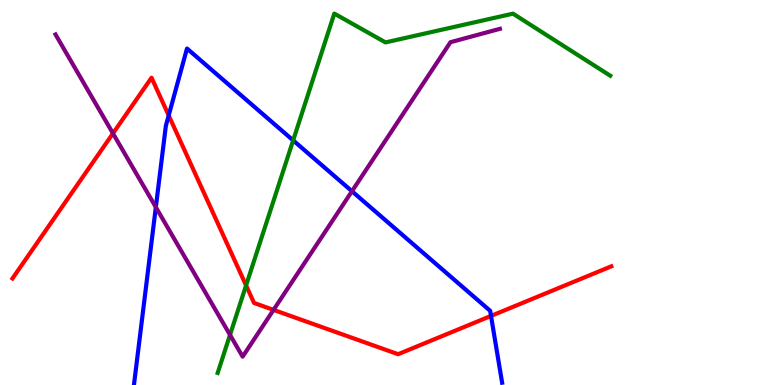[{'lines': ['blue', 'red'], 'intersections': [{'x': 2.18, 'y': 7.0}, {'x': 6.34, 'y': 1.79}]}, {'lines': ['green', 'red'], 'intersections': [{'x': 3.18, 'y': 2.59}]}, {'lines': ['purple', 'red'], 'intersections': [{'x': 1.46, 'y': 6.54}, {'x': 3.53, 'y': 1.95}]}, {'lines': ['blue', 'green'], 'intersections': [{'x': 3.78, 'y': 6.35}]}, {'lines': ['blue', 'purple'], 'intersections': [{'x': 2.01, 'y': 4.62}, {'x': 4.54, 'y': 5.03}]}, {'lines': ['green', 'purple'], 'intersections': [{'x': 2.97, 'y': 1.3}]}]